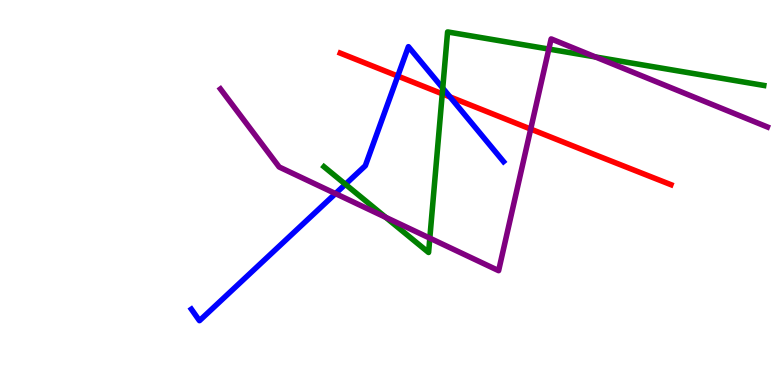[{'lines': ['blue', 'red'], 'intersections': [{'x': 5.13, 'y': 8.02}, {'x': 5.81, 'y': 7.48}]}, {'lines': ['green', 'red'], 'intersections': [{'x': 5.71, 'y': 7.56}]}, {'lines': ['purple', 'red'], 'intersections': [{'x': 6.85, 'y': 6.65}]}, {'lines': ['blue', 'green'], 'intersections': [{'x': 4.46, 'y': 5.21}, {'x': 5.71, 'y': 7.71}]}, {'lines': ['blue', 'purple'], 'intersections': [{'x': 4.33, 'y': 4.97}]}, {'lines': ['green', 'purple'], 'intersections': [{'x': 4.98, 'y': 4.36}, {'x': 5.55, 'y': 3.81}, {'x': 7.08, 'y': 8.73}, {'x': 7.68, 'y': 8.52}]}]